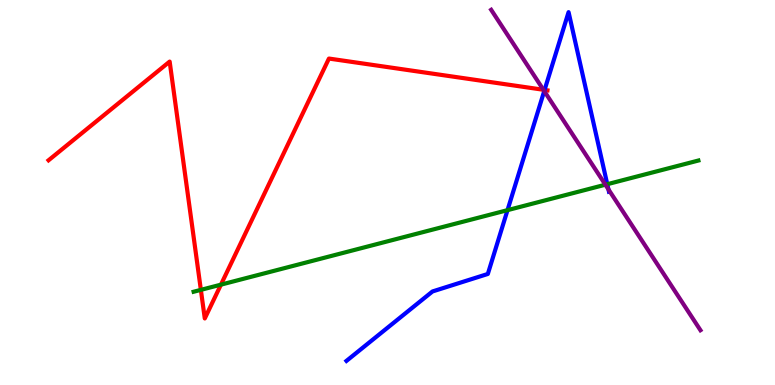[{'lines': ['blue', 'red'], 'intersections': [{'x': 7.03, 'y': 7.66}]}, {'lines': ['green', 'red'], 'intersections': [{'x': 2.59, 'y': 2.47}, {'x': 2.85, 'y': 2.61}]}, {'lines': ['purple', 'red'], 'intersections': [{'x': 7.01, 'y': 7.67}]}, {'lines': ['blue', 'green'], 'intersections': [{'x': 6.55, 'y': 4.54}, {'x': 7.84, 'y': 5.22}]}, {'lines': ['blue', 'purple'], 'intersections': [{'x': 7.02, 'y': 7.63}, {'x': 7.85, 'y': 5.08}]}, {'lines': ['green', 'purple'], 'intersections': [{'x': 7.81, 'y': 5.2}]}]